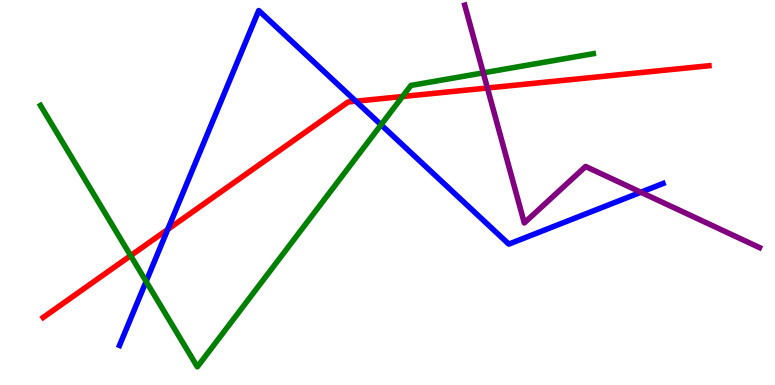[{'lines': ['blue', 'red'], 'intersections': [{'x': 2.16, 'y': 4.04}, {'x': 4.59, 'y': 7.37}]}, {'lines': ['green', 'red'], 'intersections': [{'x': 1.69, 'y': 3.36}, {'x': 5.19, 'y': 7.49}]}, {'lines': ['purple', 'red'], 'intersections': [{'x': 6.29, 'y': 7.71}]}, {'lines': ['blue', 'green'], 'intersections': [{'x': 1.89, 'y': 2.69}, {'x': 4.92, 'y': 6.76}]}, {'lines': ['blue', 'purple'], 'intersections': [{'x': 8.27, 'y': 5.01}]}, {'lines': ['green', 'purple'], 'intersections': [{'x': 6.24, 'y': 8.11}]}]